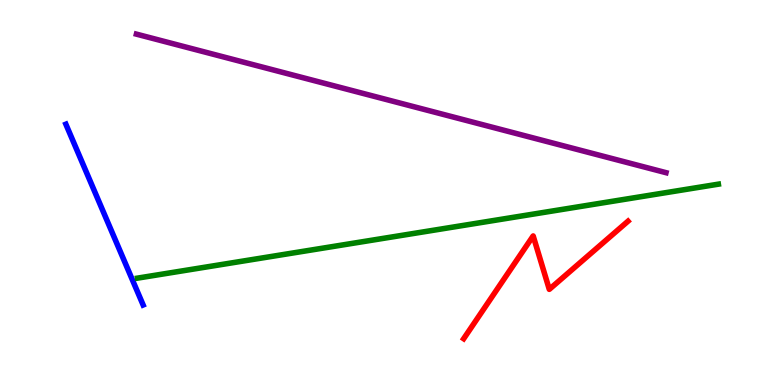[{'lines': ['blue', 'red'], 'intersections': []}, {'lines': ['green', 'red'], 'intersections': []}, {'lines': ['purple', 'red'], 'intersections': []}, {'lines': ['blue', 'green'], 'intersections': []}, {'lines': ['blue', 'purple'], 'intersections': []}, {'lines': ['green', 'purple'], 'intersections': []}]